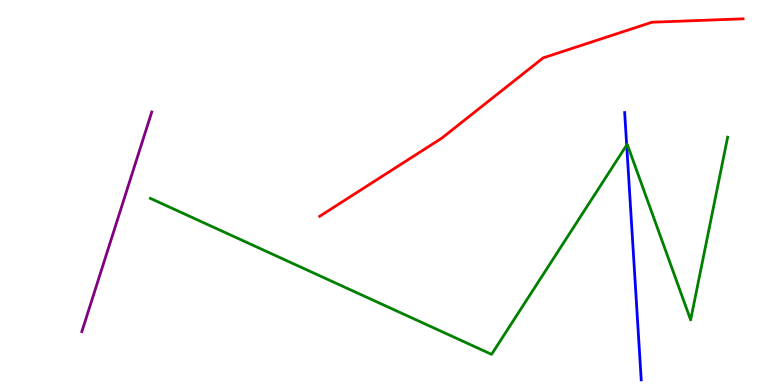[{'lines': ['blue', 'red'], 'intersections': []}, {'lines': ['green', 'red'], 'intersections': []}, {'lines': ['purple', 'red'], 'intersections': []}, {'lines': ['blue', 'green'], 'intersections': [{'x': 8.09, 'y': 6.23}]}, {'lines': ['blue', 'purple'], 'intersections': []}, {'lines': ['green', 'purple'], 'intersections': []}]